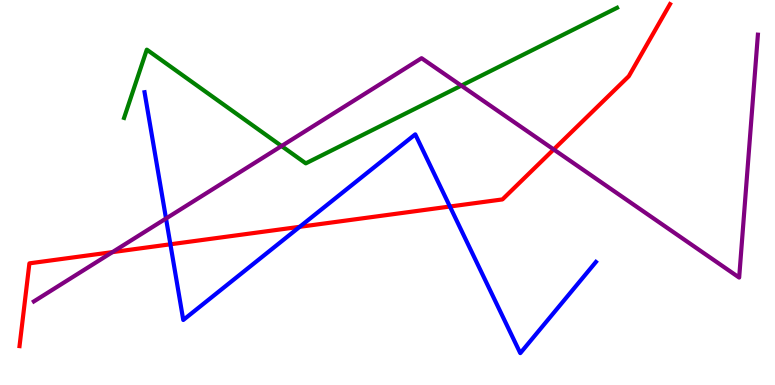[{'lines': ['blue', 'red'], 'intersections': [{'x': 2.2, 'y': 3.65}, {'x': 3.87, 'y': 4.11}, {'x': 5.81, 'y': 4.64}]}, {'lines': ['green', 'red'], 'intersections': []}, {'lines': ['purple', 'red'], 'intersections': [{'x': 1.45, 'y': 3.45}, {'x': 7.14, 'y': 6.12}]}, {'lines': ['blue', 'green'], 'intersections': []}, {'lines': ['blue', 'purple'], 'intersections': [{'x': 2.14, 'y': 4.32}]}, {'lines': ['green', 'purple'], 'intersections': [{'x': 3.63, 'y': 6.21}, {'x': 5.95, 'y': 7.78}]}]